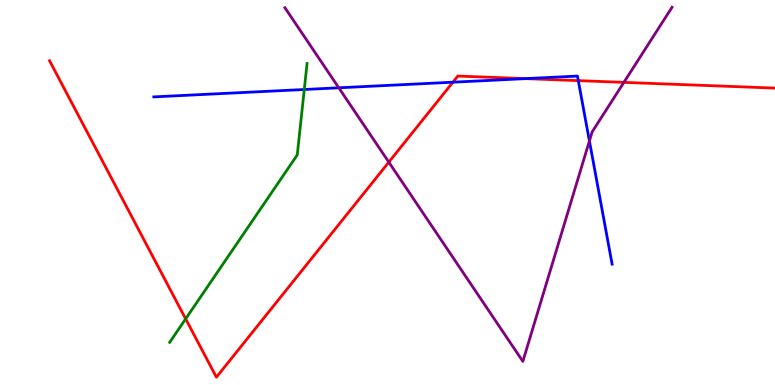[{'lines': ['blue', 'red'], 'intersections': [{'x': 5.84, 'y': 7.87}, {'x': 6.78, 'y': 7.96}, {'x': 7.46, 'y': 7.91}]}, {'lines': ['green', 'red'], 'intersections': [{'x': 2.4, 'y': 1.72}]}, {'lines': ['purple', 'red'], 'intersections': [{'x': 5.02, 'y': 5.79}, {'x': 8.05, 'y': 7.86}]}, {'lines': ['blue', 'green'], 'intersections': [{'x': 3.93, 'y': 7.68}]}, {'lines': ['blue', 'purple'], 'intersections': [{'x': 4.37, 'y': 7.72}, {'x': 7.61, 'y': 6.34}]}, {'lines': ['green', 'purple'], 'intersections': []}]